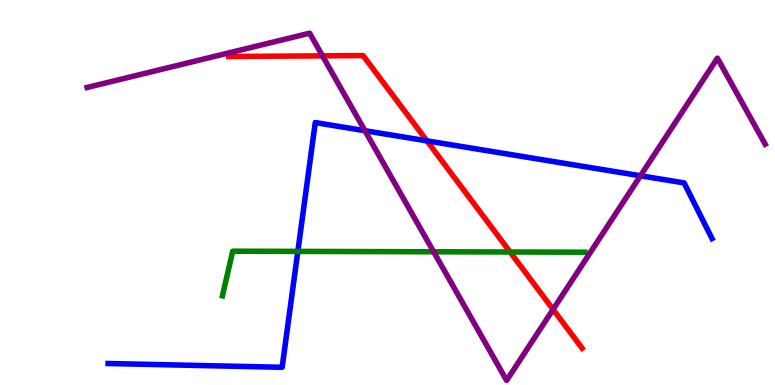[{'lines': ['blue', 'red'], 'intersections': [{'x': 5.51, 'y': 6.34}]}, {'lines': ['green', 'red'], 'intersections': [{'x': 6.58, 'y': 3.45}]}, {'lines': ['purple', 'red'], 'intersections': [{'x': 4.16, 'y': 8.55}, {'x': 7.14, 'y': 1.96}]}, {'lines': ['blue', 'green'], 'intersections': [{'x': 3.84, 'y': 3.47}]}, {'lines': ['blue', 'purple'], 'intersections': [{'x': 4.71, 'y': 6.6}, {'x': 8.26, 'y': 5.43}]}, {'lines': ['green', 'purple'], 'intersections': [{'x': 5.6, 'y': 3.46}]}]